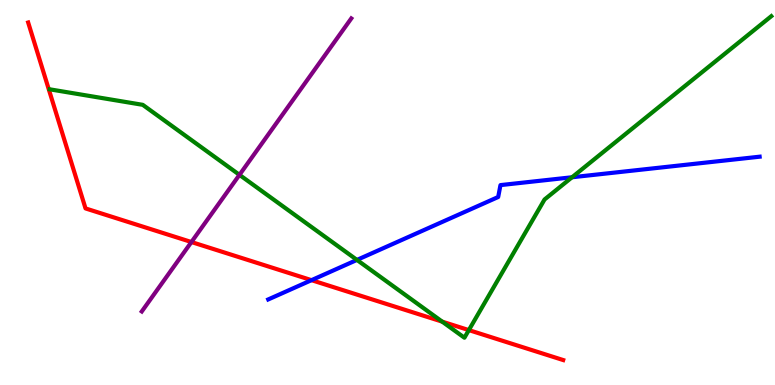[{'lines': ['blue', 'red'], 'intersections': [{'x': 4.02, 'y': 2.72}]}, {'lines': ['green', 'red'], 'intersections': [{'x': 5.71, 'y': 1.65}, {'x': 6.05, 'y': 1.43}]}, {'lines': ['purple', 'red'], 'intersections': [{'x': 2.47, 'y': 3.71}]}, {'lines': ['blue', 'green'], 'intersections': [{'x': 4.61, 'y': 3.25}, {'x': 7.38, 'y': 5.4}]}, {'lines': ['blue', 'purple'], 'intersections': []}, {'lines': ['green', 'purple'], 'intersections': [{'x': 3.09, 'y': 5.46}]}]